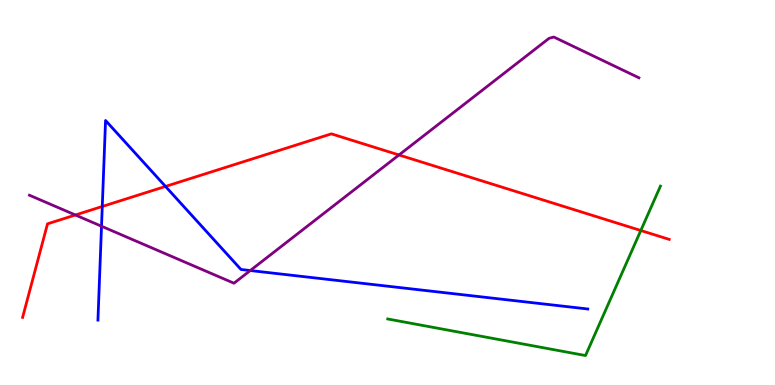[{'lines': ['blue', 'red'], 'intersections': [{'x': 1.32, 'y': 4.64}, {'x': 2.14, 'y': 5.16}]}, {'lines': ['green', 'red'], 'intersections': [{'x': 8.27, 'y': 4.01}]}, {'lines': ['purple', 'red'], 'intersections': [{'x': 0.973, 'y': 4.42}, {'x': 5.15, 'y': 5.97}]}, {'lines': ['blue', 'green'], 'intersections': []}, {'lines': ['blue', 'purple'], 'intersections': [{'x': 1.31, 'y': 4.12}, {'x': 3.23, 'y': 2.97}]}, {'lines': ['green', 'purple'], 'intersections': []}]